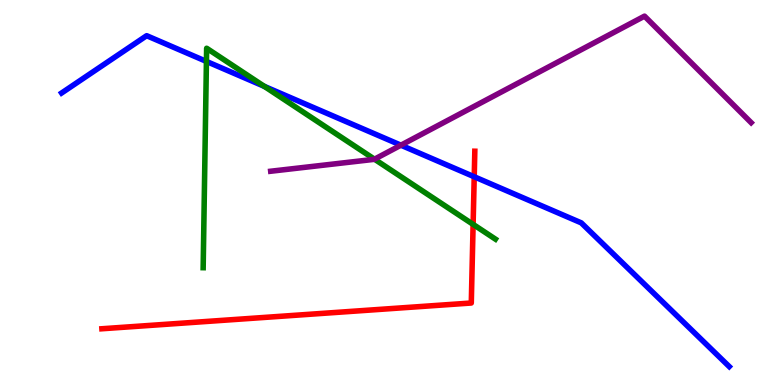[{'lines': ['blue', 'red'], 'intersections': [{'x': 6.12, 'y': 5.41}]}, {'lines': ['green', 'red'], 'intersections': [{'x': 6.1, 'y': 4.17}]}, {'lines': ['purple', 'red'], 'intersections': []}, {'lines': ['blue', 'green'], 'intersections': [{'x': 2.66, 'y': 8.4}, {'x': 3.41, 'y': 7.76}]}, {'lines': ['blue', 'purple'], 'intersections': [{'x': 5.17, 'y': 6.23}]}, {'lines': ['green', 'purple'], 'intersections': [{'x': 4.83, 'y': 5.87}]}]